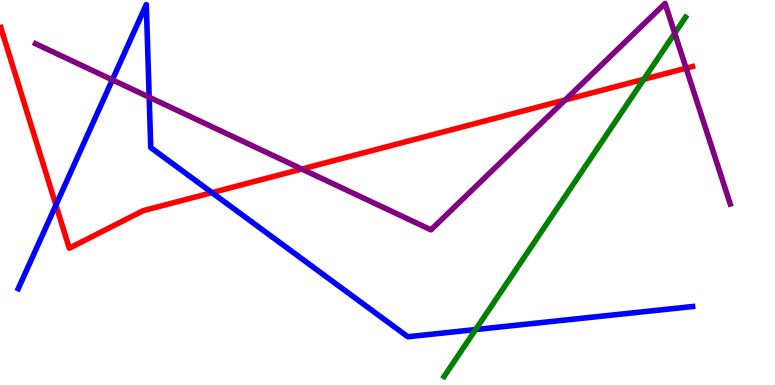[{'lines': ['blue', 'red'], 'intersections': [{'x': 0.722, 'y': 4.67}, {'x': 2.74, 'y': 5.0}]}, {'lines': ['green', 'red'], 'intersections': [{'x': 8.31, 'y': 7.94}]}, {'lines': ['purple', 'red'], 'intersections': [{'x': 3.89, 'y': 5.61}, {'x': 7.29, 'y': 7.41}, {'x': 8.85, 'y': 8.23}]}, {'lines': ['blue', 'green'], 'intersections': [{'x': 6.14, 'y': 1.44}]}, {'lines': ['blue', 'purple'], 'intersections': [{'x': 1.45, 'y': 7.93}, {'x': 1.92, 'y': 7.48}]}, {'lines': ['green', 'purple'], 'intersections': [{'x': 8.71, 'y': 9.14}]}]